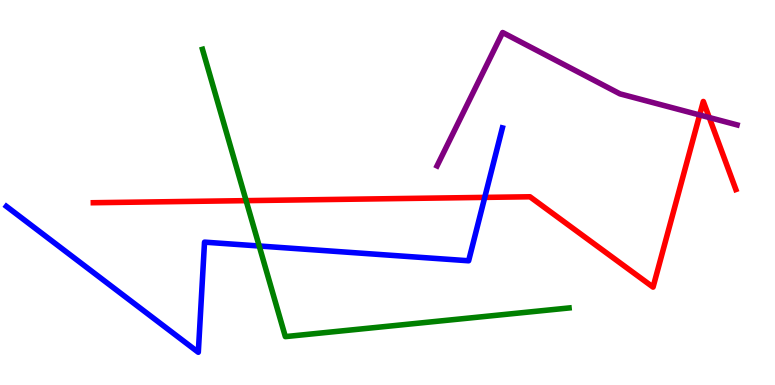[{'lines': ['blue', 'red'], 'intersections': [{'x': 6.25, 'y': 4.87}]}, {'lines': ['green', 'red'], 'intersections': [{'x': 3.18, 'y': 4.79}]}, {'lines': ['purple', 'red'], 'intersections': [{'x': 9.03, 'y': 7.01}, {'x': 9.15, 'y': 6.95}]}, {'lines': ['blue', 'green'], 'intersections': [{'x': 3.34, 'y': 3.61}]}, {'lines': ['blue', 'purple'], 'intersections': []}, {'lines': ['green', 'purple'], 'intersections': []}]